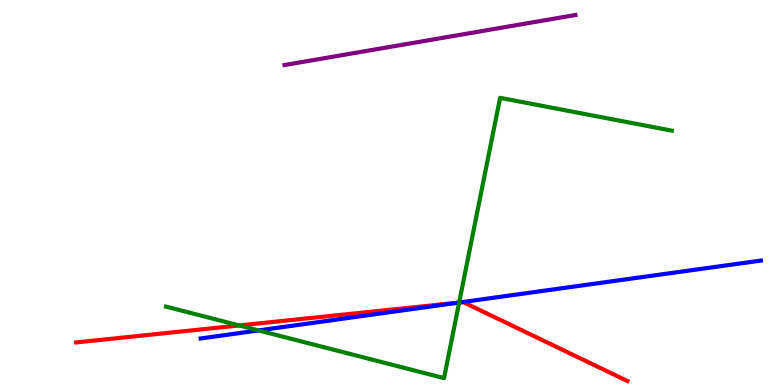[{'lines': ['blue', 'red'], 'intersections': [{'x': 5.92, 'y': 2.14}]}, {'lines': ['green', 'red'], 'intersections': [{'x': 3.09, 'y': 1.55}, {'x': 5.92, 'y': 2.14}]}, {'lines': ['purple', 'red'], 'intersections': []}, {'lines': ['blue', 'green'], 'intersections': [{'x': 3.34, 'y': 1.42}, {'x': 5.92, 'y': 2.14}]}, {'lines': ['blue', 'purple'], 'intersections': []}, {'lines': ['green', 'purple'], 'intersections': []}]